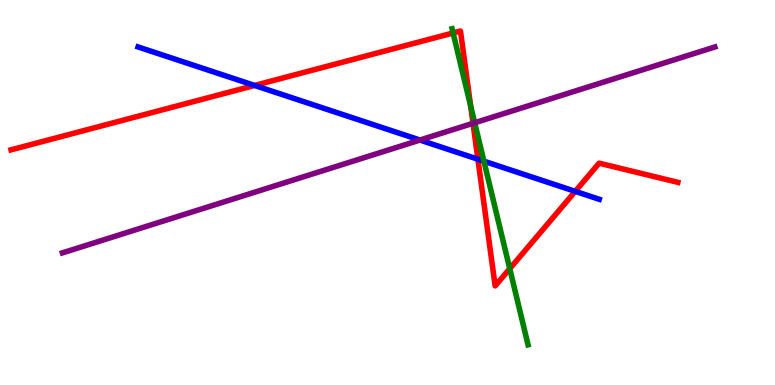[{'lines': ['blue', 'red'], 'intersections': [{'x': 3.29, 'y': 7.78}, {'x': 6.17, 'y': 5.86}, {'x': 7.42, 'y': 5.03}]}, {'lines': ['green', 'red'], 'intersections': [{'x': 5.85, 'y': 9.14}, {'x': 6.07, 'y': 7.24}, {'x': 6.58, 'y': 3.02}]}, {'lines': ['purple', 'red'], 'intersections': [{'x': 6.1, 'y': 6.8}]}, {'lines': ['blue', 'green'], 'intersections': [{'x': 6.24, 'y': 5.81}]}, {'lines': ['blue', 'purple'], 'intersections': [{'x': 5.42, 'y': 6.36}]}, {'lines': ['green', 'purple'], 'intersections': [{'x': 6.12, 'y': 6.81}]}]